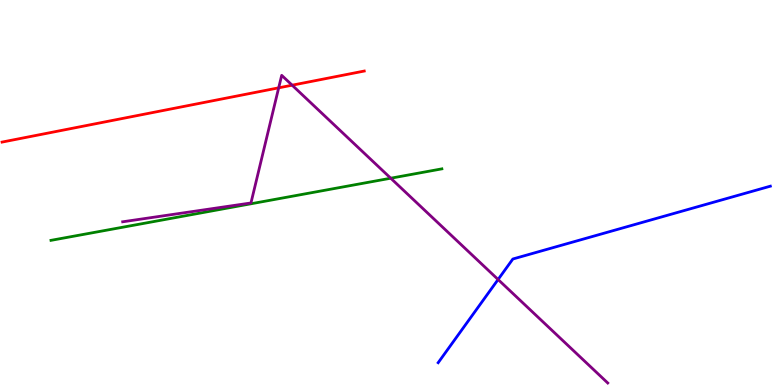[{'lines': ['blue', 'red'], 'intersections': []}, {'lines': ['green', 'red'], 'intersections': []}, {'lines': ['purple', 'red'], 'intersections': [{'x': 3.6, 'y': 7.72}, {'x': 3.77, 'y': 7.79}]}, {'lines': ['blue', 'green'], 'intersections': []}, {'lines': ['blue', 'purple'], 'intersections': [{'x': 6.43, 'y': 2.74}]}, {'lines': ['green', 'purple'], 'intersections': [{'x': 5.04, 'y': 5.37}]}]